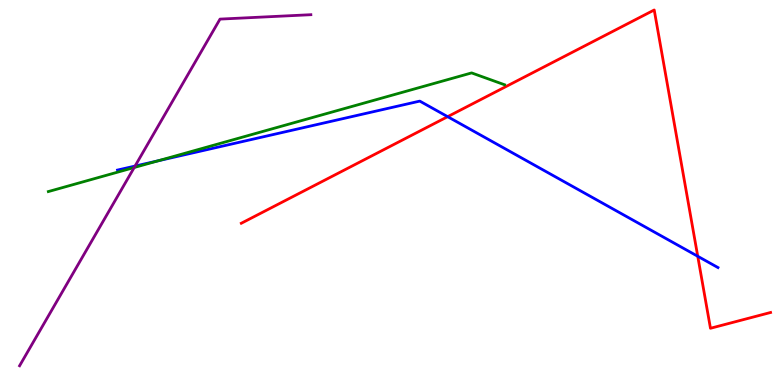[{'lines': ['blue', 'red'], 'intersections': [{'x': 5.78, 'y': 6.97}, {'x': 9.0, 'y': 3.34}]}, {'lines': ['green', 'red'], 'intersections': []}, {'lines': ['purple', 'red'], 'intersections': []}, {'lines': ['blue', 'green'], 'intersections': [{'x': 2.04, 'y': 5.82}]}, {'lines': ['blue', 'purple'], 'intersections': [{'x': 1.74, 'y': 5.69}]}, {'lines': ['green', 'purple'], 'intersections': [{'x': 1.73, 'y': 5.65}]}]